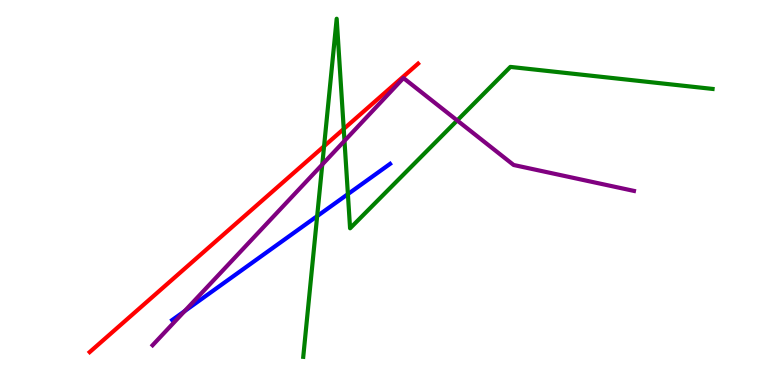[{'lines': ['blue', 'red'], 'intersections': []}, {'lines': ['green', 'red'], 'intersections': [{'x': 4.18, 'y': 6.2}, {'x': 4.44, 'y': 6.65}]}, {'lines': ['purple', 'red'], 'intersections': []}, {'lines': ['blue', 'green'], 'intersections': [{'x': 4.09, 'y': 4.39}, {'x': 4.49, 'y': 4.96}]}, {'lines': ['blue', 'purple'], 'intersections': [{'x': 2.38, 'y': 1.92}]}, {'lines': ['green', 'purple'], 'intersections': [{'x': 4.16, 'y': 5.73}, {'x': 4.44, 'y': 6.34}, {'x': 5.9, 'y': 6.87}]}]